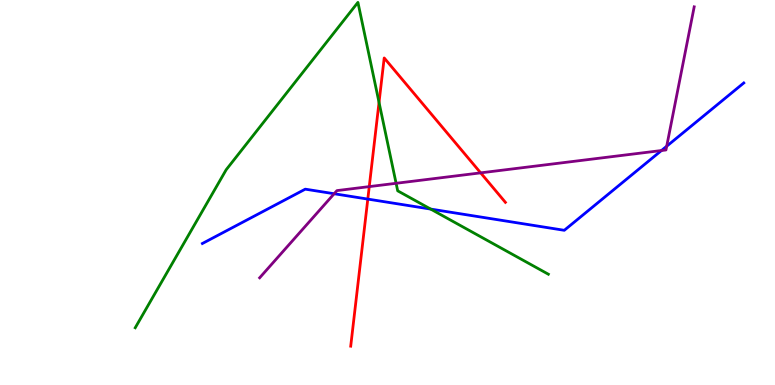[{'lines': ['blue', 'red'], 'intersections': [{'x': 4.75, 'y': 4.83}]}, {'lines': ['green', 'red'], 'intersections': [{'x': 4.89, 'y': 7.34}]}, {'lines': ['purple', 'red'], 'intersections': [{'x': 4.76, 'y': 5.15}, {'x': 6.2, 'y': 5.51}]}, {'lines': ['blue', 'green'], 'intersections': [{'x': 5.56, 'y': 4.57}]}, {'lines': ['blue', 'purple'], 'intersections': [{'x': 4.31, 'y': 4.97}, {'x': 8.54, 'y': 6.09}, {'x': 8.6, 'y': 6.2}]}, {'lines': ['green', 'purple'], 'intersections': [{'x': 5.11, 'y': 5.24}]}]